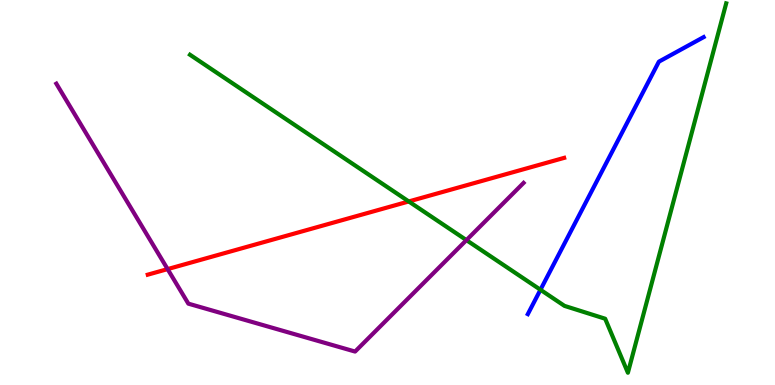[{'lines': ['blue', 'red'], 'intersections': []}, {'lines': ['green', 'red'], 'intersections': [{'x': 5.27, 'y': 4.77}]}, {'lines': ['purple', 'red'], 'intersections': [{'x': 2.16, 'y': 3.01}]}, {'lines': ['blue', 'green'], 'intersections': [{'x': 6.97, 'y': 2.47}]}, {'lines': ['blue', 'purple'], 'intersections': []}, {'lines': ['green', 'purple'], 'intersections': [{'x': 6.02, 'y': 3.76}]}]